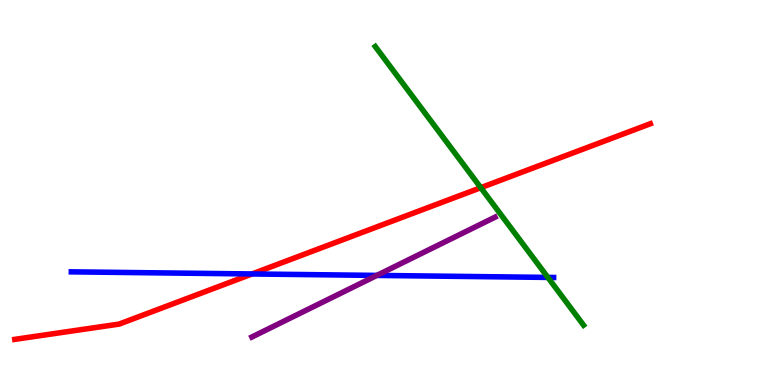[{'lines': ['blue', 'red'], 'intersections': [{'x': 3.25, 'y': 2.88}]}, {'lines': ['green', 'red'], 'intersections': [{'x': 6.2, 'y': 5.12}]}, {'lines': ['purple', 'red'], 'intersections': []}, {'lines': ['blue', 'green'], 'intersections': [{'x': 7.07, 'y': 2.79}]}, {'lines': ['blue', 'purple'], 'intersections': [{'x': 4.86, 'y': 2.85}]}, {'lines': ['green', 'purple'], 'intersections': []}]